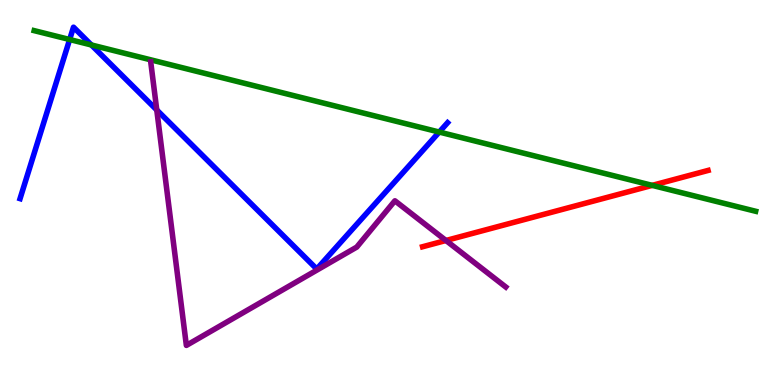[{'lines': ['blue', 'red'], 'intersections': []}, {'lines': ['green', 'red'], 'intersections': [{'x': 8.42, 'y': 5.19}]}, {'lines': ['purple', 'red'], 'intersections': [{'x': 5.75, 'y': 3.75}]}, {'lines': ['blue', 'green'], 'intersections': [{'x': 0.899, 'y': 8.97}, {'x': 1.18, 'y': 8.83}, {'x': 5.67, 'y': 6.57}]}, {'lines': ['blue', 'purple'], 'intersections': [{'x': 2.02, 'y': 7.14}]}, {'lines': ['green', 'purple'], 'intersections': []}]